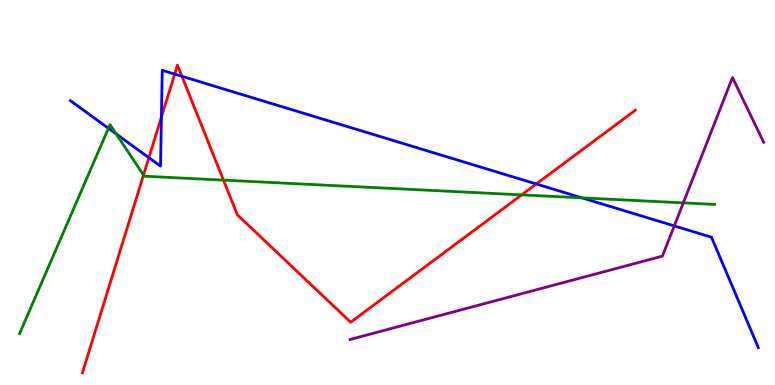[{'lines': ['blue', 'red'], 'intersections': [{'x': 1.92, 'y': 5.9}, {'x': 2.08, 'y': 6.96}, {'x': 2.25, 'y': 8.08}, {'x': 2.35, 'y': 8.02}, {'x': 6.92, 'y': 5.22}]}, {'lines': ['green', 'red'], 'intersections': [{'x': 1.85, 'y': 5.45}, {'x': 2.88, 'y': 5.32}, {'x': 6.73, 'y': 4.94}]}, {'lines': ['purple', 'red'], 'intersections': []}, {'lines': ['blue', 'green'], 'intersections': [{'x': 1.4, 'y': 6.67}, {'x': 1.5, 'y': 6.52}, {'x': 7.51, 'y': 4.86}]}, {'lines': ['blue', 'purple'], 'intersections': [{'x': 8.7, 'y': 4.13}]}, {'lines': ['green', 'purple'], 'intersections': [{'x': 8.82, 'y': 4.73}]}]